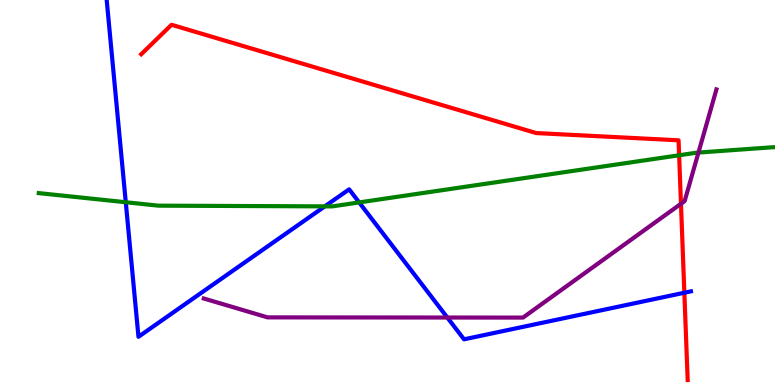[{'lines': ['blue', 'red'], 'intersections': [{'x': 8.83, 'y': 2.4}]}, {'lines': ['green', 'red'], 'intersections': [{'x': 8.76, 'y': 5.97}]}, {'lines': ['purple', 'red'], 'intersections': [{'x': 8.79, 'y': 4.71}]}, {'lines': ['blue', 'green'], 'intersections': [{'x': 1.62, 'y': 4.75}, {'x': 4.19, 'y': 4.64}, {'x': 4.63, 'y': 4.74}]}, {'lines': ['blue', 'purple'], 'intersections': [{'x': 5.77, 'y': 1.75}]}, {'lines': ['green', 'purple'], 'intersections': [{'x': 9.01, 'y': 6.04}]}]